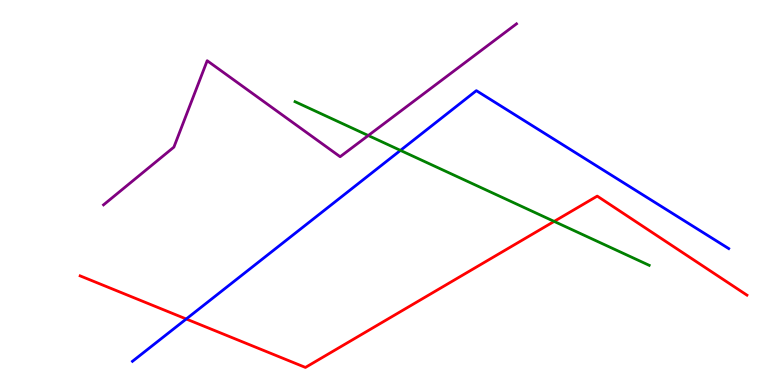[{'lines': ['blue', 'red'], 'intersections': [{'x': 2.4, 'y': 1.71}]}, {'lines': ['green', 'red'], 'intersections': [{'x': 7.15, 'y': 4.25}]}, {'lines': ['purple', 'red'], 'intersections': []}, {'lines': ['blue', 'green'], 'intersections': [{'x': 5.17, 'y': 6.09}]}, {'lines': ['blue', 'purple'], 'intersections': []}, {'lines': ['green', 'purple'], 'intersections': [{'x': 4.75, 'y': 6.48}]}]